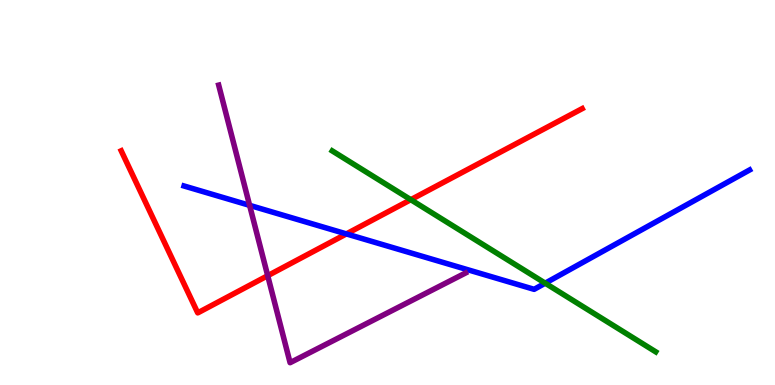[{'lines': ['blue', 'red'], 'intersections': [{'x': 4.47, 'y': 3.92}]}, {'lines': ['green', 'red'], 'intersections': [{'x': 5.3, 'y': 4.81}]}, {'lines': ['purple', 'red'], 'intersections': [{'x': 3.45, 'y': 2.84}]}, {'lines': ['blue', 'green'], 'intersections': [{'x': 7.03, 'y': 2.64}]}, {'lines': ['blue', 'purple'], 'intersections': [{'x': 3.22, 'y': 4.67}]}, {'lines': ['green', 'purple'], 'intersections': []}]